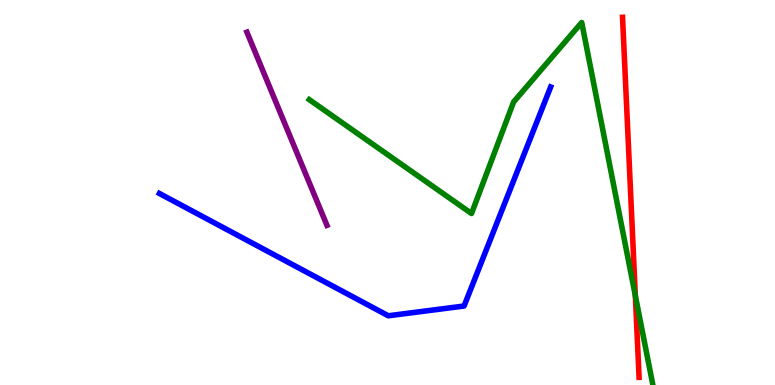[{'lines': ['blue', 'red'], 'intersections': []}, {'lines': ['green', 'red'], 'intersections': [{'x': 8.2, 'y': 2.32}]}, {'lines': ['purple', 'red'], 'intersections': []}, {'lines': ['blue', 'green'], 'intersections': []}, {'lines': ['blue', 'purple'], 'intersections': []}, {'lines': ['green', 'purple'], 'intersections': []}]